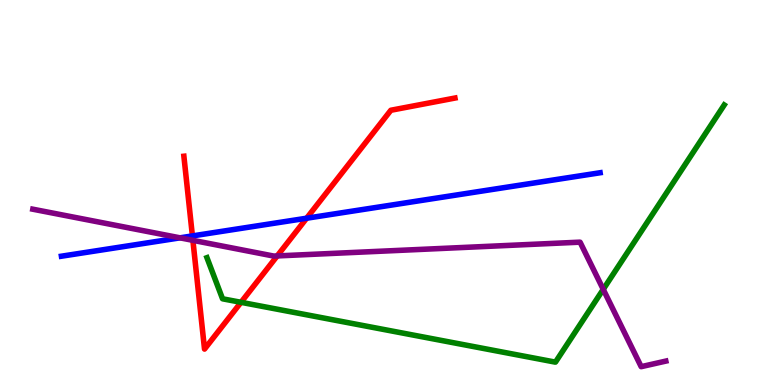[{'lines': ['blue', 'red'], 'intersections': [{'x': 2.48, 'y': 3.87}, {'x': 3.96, 'y': 4.33}]}, {'lines': ['green', 'red'], 'intersections': [{'x': 3.11, 'y': 2.15}]}, {'lines': ['purple', 'red'], 'intersections': [{'x': 2.49, 'y': 3.76}, {'x': 3.58, 'y': 3.35}]}, {'lines': ['blue', 'green'], 'intersections': []}, {'lines': ['blue', 'purple'], 'intersections': [{'x': 2.32, 'y': 3.82}]}, {'lines': ['green', 'purple'], 'intersections': [{'x': 7.78, 'y': 2.48}]}]